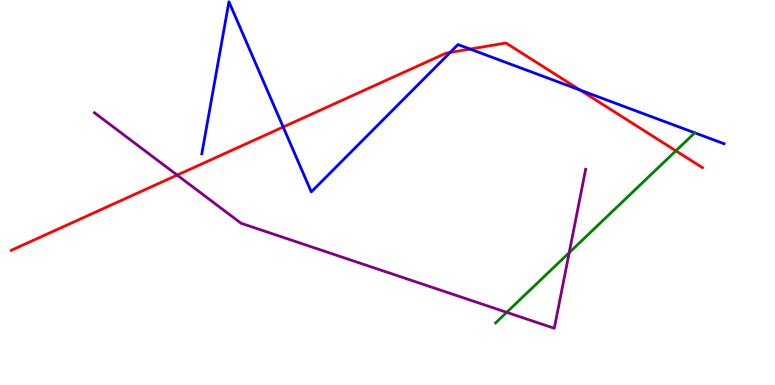[{'lines': ['blue', 'red'], 'intersections': [{'x': 3.65, 'y': 6.7}, {'x': 5.81, 'y': 8.64}, {'x': 6.07, 'y': 8.73}, {'x': 7.49, 'y': 7.66}]}, {'lines': ['green', 'red'], 'intersections': [{'x': 8.72, 'y': 6.08}]}, {'lines': ['purple', 'red'], 'intersections': [{'x': 2.29, 'y': 5.45}]}, {'lines': ['blue', 'green'], 'intersections': [{'x': 8.96, 'y': 6.55}]}, {'lines': ['blue', 'purple'], 'intersections': []}, {'lines': ['green', 'purple'], 'intersections': [{'x': 6.54, 'y': 1.89}, {'x': 7.34, 'y': 3.44}]}]